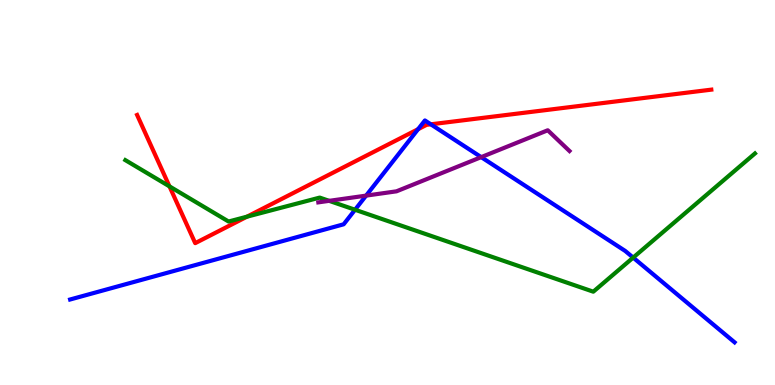[{'lines': ['blue', 'red'], 'intersections': [{'x': 5.39, 'y': 6.64}, {'x': 5.56, 'y': 6.77}]}, {'lines': ['green', 'red'], 'intersections': [{'x': 2.19, 'y': 5.16}, {'x': 3.19, 'y': 4.37}]}, {'lines': ['purple', 'red'], 'intersections': []}, {'lines': ['blue', 'green'], 'intersections': [{'x': 4.58, 'y': 4.55}, {'x': 8.17, 'y': 3.31}]}, {'lines': ['blue', 'purple'], 'intersections': [{'x': 4.72, 'y': 4.92}, {'x': 6.21, 'y': 5.92}]}, {'lines': ['green', 'purple'], 'intersections': [{'x': 4.25, 'y': 4.78}]}]